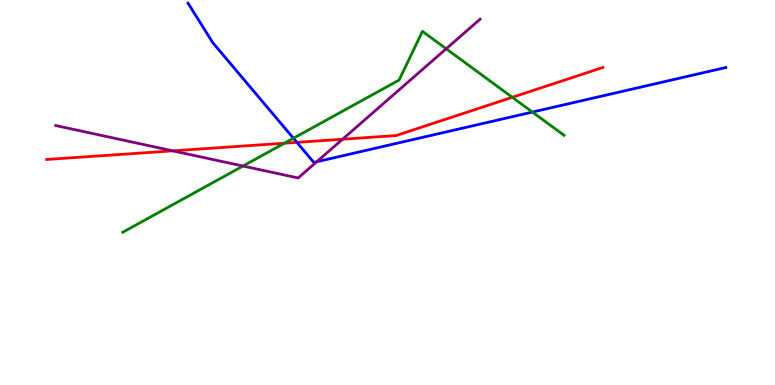[{'lines': ['blue', 'red'], 'intersections': [{'x': 3.83, 'y': 6.3}]}, {'lines': ['green', 'red'], 'intersections': [{'x': 3.67, 'y': 6.28}, {'x': 6.61, 'y': 7.47}]}, {'lines': ['purple', 'red'], 'intersections': [{'x': 2.23, 'y': 6.08}, {'x': 4.42, 'y': 6.38}]}, {'lines': ['blue', 'green'], 'intersections': [{'x': 3.79, 'y': 6.41}, {'x': 6.87, 'y': 7.09}]}, {'lines': ['blue', 'purple'], 'intersections': [{'x': 4.09, 'y': 5.8}]}, {'lines': ['green', 'purple'], 'intersections': [{'x': 3.14, 'y': 5.69}, {'x': 5.76, 'y': 8.73}]}]